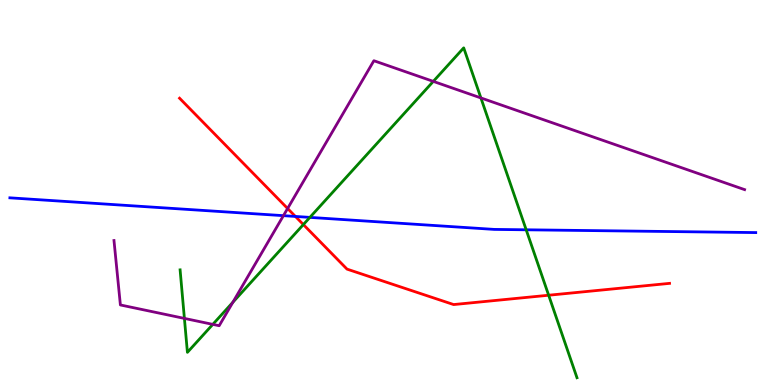[{'lines': ['blue', 'red'], 'intersections': [{'x': 3.81, 'y': 4.38}]}, {'lines': ['green', 'red'], 'intersections': [{'x': 3.91, 'y': 4.17}, {'x': 7.08, 'y': 2.33}]}, {'lines': ['purple', 'red'], 'intersections': [{'x': 3.71, 'y': 4.58}]}, {'lines': ['blue', 'green'], 'intersections': [{'x': 4.0, 'y': 4.35}, {'x': 6.79, 'y': 4.03}]}, {'lines': ['blue', 'purple'], 'intersections': [{'x': 3.66, 'y': 4.4}]}, {'lines': ['green', 'purple'], 'intersections': [{'x': 2.38, 'y': 1.73}, {'x': 2.75, 'y': 1.57}, {'x': 3.0, 'y': 2.15}, {'x': 5.59, 'y': 7.89}, {'x': 6.21, 'y': 7.46}]}]